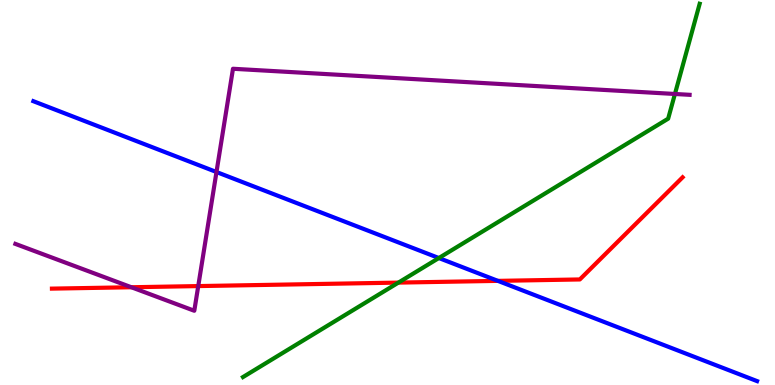[{'lines': ['blue', 'red'], 'intersections': [{'x': 6.42, 'y': 2.7}]}, {'lines': ['green', 'red'], 'intersections': [{'x': 5.14, 'y': 2.66}]}, {'lines': ['purple', 'red'], 'intersections': [{'x': 1.7, 'y': 2.54}, {'x': 2.56, 'y': 2.57}]}, {'lines': ['blue', 'green'], 'intersections': [{'x': 5.66, 'y': 3.3}]}, {'lines': ['blue', 'purple'], 'intersections': [{'x': 2.79, 'y': 5.53}]}, {'lines': ['green', 'purple'], 'intersections': [{'x': 8.71, 'y': 7.56}]}]